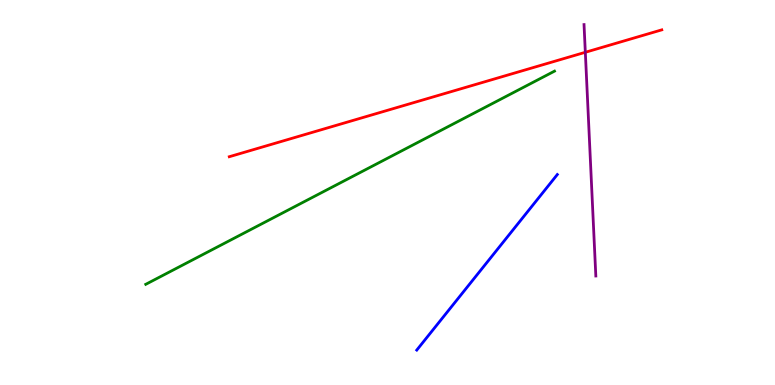[{'lines': ['blue', 'red'], 'intersections': []}, {'lines': ['green', 'red'], 'intersections': []}, {'lines': ['purple', 'red'], 'intersections': [{'x': 7.55, 'y': 8.64}]}, {'lines': ['blue', 'green'], 'intersections': []}, {'lines': ['blue', 'purple'], 'intersections': []}, {'lines': ['green', 'purple'], 'intersections': []}]